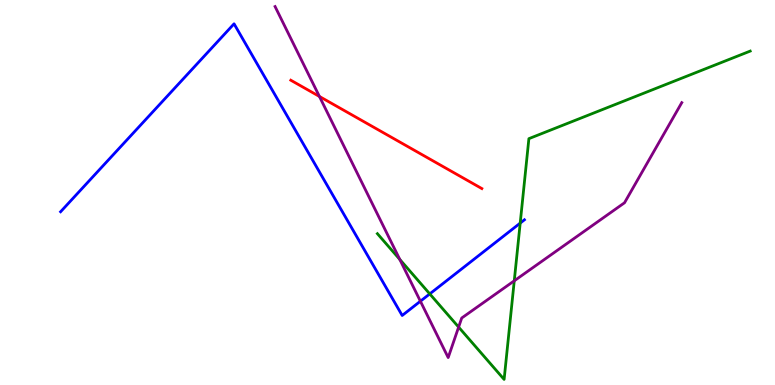[{'lines': ['blue', 'red'], 'intersections': []}, {'lines': ['green', 'red'], 'intersections': []}, {'lines': ['purple', 'red'], 'intersections': [{'x': 4.12, 'y': 7.49}]}, {'lines': ['blue', 'green'], 'intersections': [{'x': 5.55, 'y': 2.37}, {'x': 6.71, 'y': 4.2}]}, {'lines': ['blue', 'purple'], 'intersections': [{'x': 5.42, 'y': 2.18}]}, {'lines': ['green', 'purple'], 'intersections': [{'x': 5.16, 'y': 3.26}, {'x': 5.92, 'y': 1.5}, {'x': 6.64, 'y': 2.71}]}]